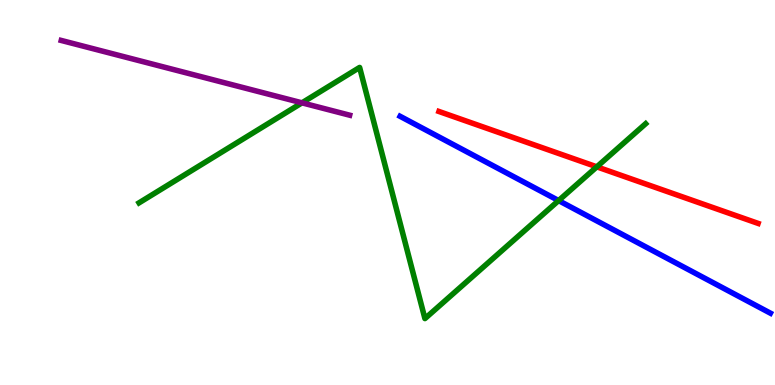[{'lines': ['blue', 'red'], 'intersections': []}, {'lines': ['green', 'red'], 'intersections': [{'x': 7.7, 'y': 5.67}]}, {'lines': ['purple', 'red'], 'intersections': []}, {'lines': ['blue', 'green'], 'intersections': [{'x': 7.21, 'y': 4.79}]}, {'lines': ['blue', 'purple'], 'intersections': []}, {'lines': ['green', 'purple'], 'intersections': [{'x': 3.9, 'y': 7.33}]}]